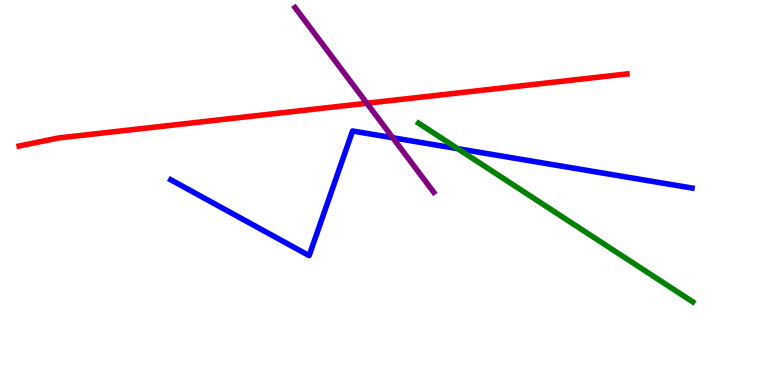[{'lines': ['blue', 'red'], 'intersections': []}, {'lines': ['green', 'red'], 'intersections': []}, {'lines': ['purple', 'red'], 'intersections': [{'x': 4.73, 'y': 7.32}]}, {'lines': ['blue', 'green'], 'intersections': [{'x': 5.91, 'y': 6.14}]}, {'lines': ['blue', 'purple'], 'intersections': [{'x': 5.07, 'y': 6.42}]}, {'lines': ['green', 'purple'], 'intersections': []}]